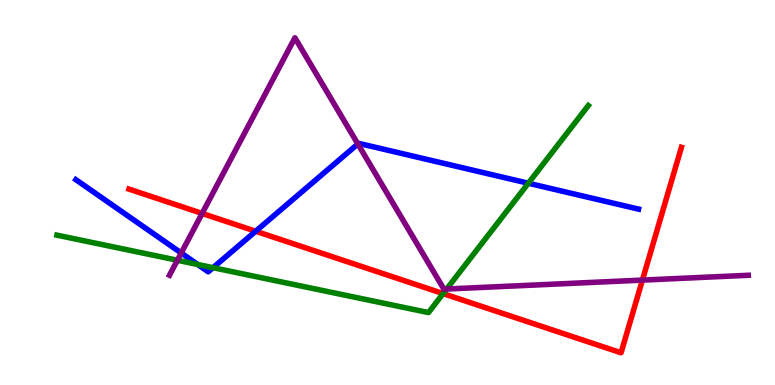[{'lines': ['blue', 'red'], 'intersections': [{'x': 3.3, 'y': 3.99}]}, {'lines': ['green', 'red'], 'intersections': [{'x': 5.72, 'y': 2.37}]}, {'lines': ['purple', 'red'], 'intersections': [{'x': 2.61, 'y': 4.46}, {'x': 8.29, 'y': 2.72}]}, {'lines': ['blue', 'green'], 'intersections': [{'x': 2.55, 'y': 3.13}, {'x': 2.75, 'y': 3.05}, {'x': 6.82, 'y': 5.24}]}, {'lines': ['blue', 'purple'], 'intersections': [{'x': 2.34, 'y': 3.43}, {'x': 4.62, 'y': 6.26}]}, {'lines': ['green', 'purple'], 'intersections': [{'x': 2.29, 'y': 3.24}, {'x': 5.76, 'y': 2.49}]}]